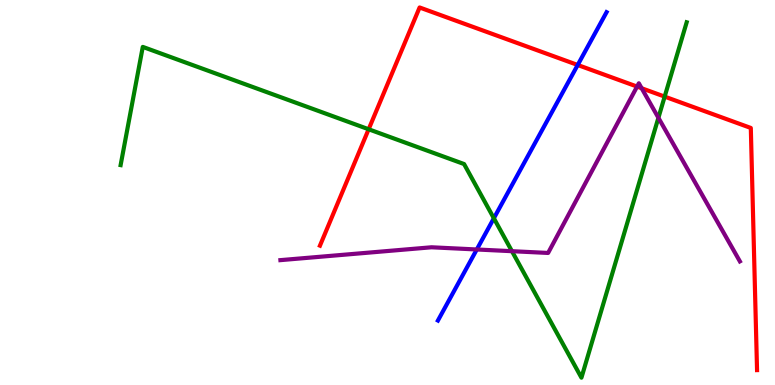[{'lines': ['blue', 'red'], 'intersections': [{'x': 7.45, 'y': 8.31}]}, {'lines': ['green', 'red'], 'intersections': [{'x': 4.76, 'y': 6.64}, {'x': 8.58, 'y': 7.49}]}, {'lines': ['purple', 'red'], 'intersections': [{'x': 8.22, 'y': 7.75}, {'x': 8.28, 'y': 7.71}]}, {'lines': ['blue', 'green'], 'intersections': [{'x': 6.37, 'y': 4.33}]}, {'lines': ['blue', 'purple'], 'intersections': [{'x': 6.15, 'y': 3.52}]}, {'lines': ['green', 'purple'], 'intersections': [{'x': 6.61, 'y': 3.48}, {'x': 8.5, 'y': 6.94}]}]